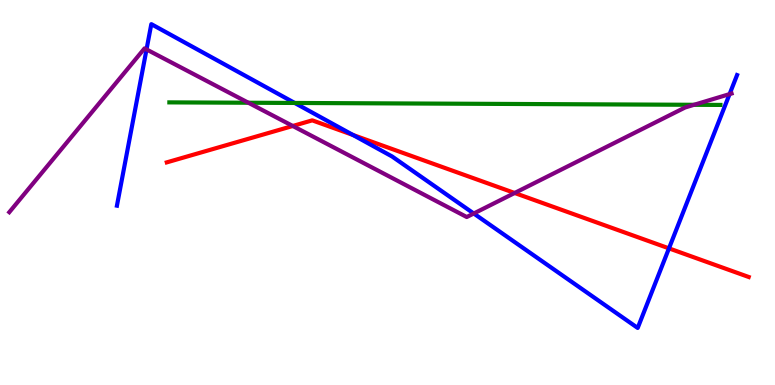[{'lines': ['blue', 'red'], 'intersections': [{'x': 4.55, 'y': 6.49}, {'x': 8.63, 'y': 3.55}]}, {'lines': ['green', 'red'], 'intersections': []}, {'lines': ['purple', 'red'], 'intersections': [{'x': 3.78, 'y': 6.73}, {'x': 6.64, 'y': 4.99}]}, {'lines': ['blue', 'green'], 'intersections': [{'x': 3.8, 'y': 7.33}]}, {'lines': ['blue', 'purple'], 'intersections': [{'x': 1.89, 'y': 8.72}, {'x': 6.11, 'y': 4.45}, {'x': 9.41, 'y': 7.56}]}, {'lines': ['green', 'purple'], 'intersections': [{'x': 3.2, 'y': 7.33}, {'x': 8.96, 'y': 7.28}]}]